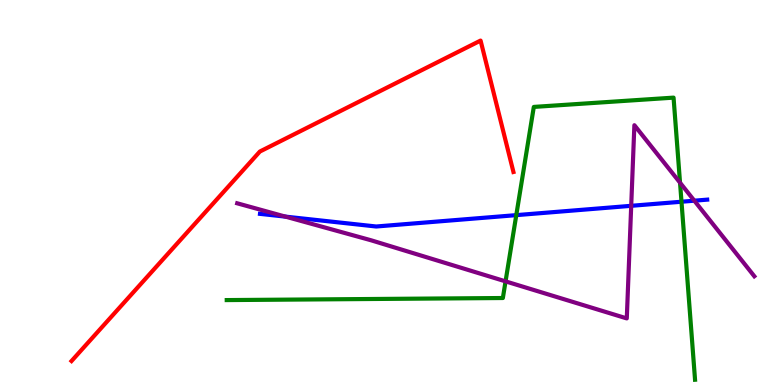[{'lines': ['blue', 'red'], 'intersections': []}, {'lines': ['green', 'red'], 'intersections': []}, {'lines': ['purple', 'red'], 'intersections': []}, {'lines': ['blue', 'green'], 'intersections': [{'x': 6.66, 'y': 4.41}, {'x': 8.79, 'y': 4.76}]}, {'lines': ['blue', 'purple'], 'intersections': [{'x': 3.68, 'y': 4.37}, {'x': 8.14, 'y': 4.65}, {'x': 8.96, 'y': 4.79}]}, {'lines': ['green', 'purple'], 'intersections': [{'x': 6.52, 'y': 2.69}, {'x': 8.77, 'y': 5.25}]}]